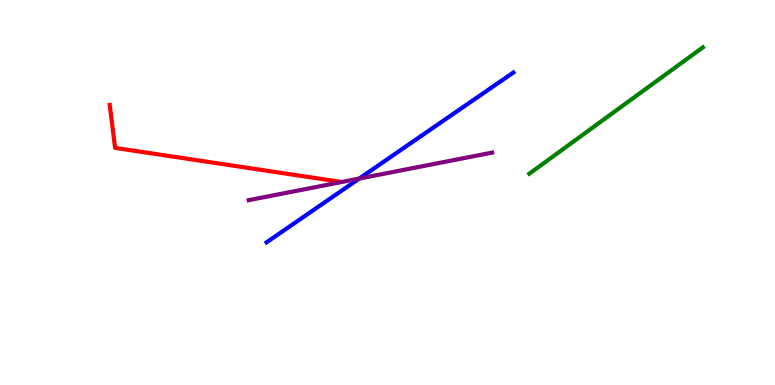[{'lines': ['blue', 'red'], 'intersections': []}, {'lines': ['green', 'red'], 'intersections': []}, {'lines': ['purple', 'red'], 'intersections': []}, {'lines': ['blue', 'green'], 'intersections': []}, {'lines': ['blue', 'purple'], 'intersections': [{'x': 4.64, 'y': 5.36}]}, {'lines': ['green', 'purple'], 'intersections': []}]